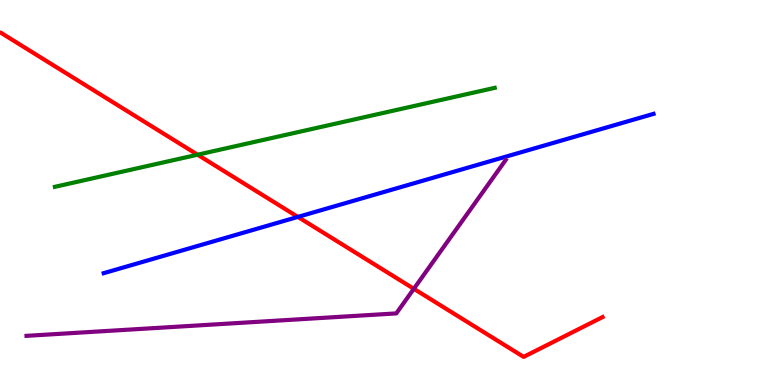[{'lines': ['blue', 'red'], 'intersections': [{'x': 3.84, 'y': 4.37}]}, {'lines': ['green', 'red'], 'intersections': [{'x': 2.55, 'y': 5.98}]}, {'lines': ['purple', 'red'], 'intersections': [{'x': 5.34, 'y': 2.5}]}, {'lines': ['blue', 'green'], 'intersections': []}, {'lines': ['blue', 'purple'], 'intersections': []}, {'lines': ['green', 'purple'], 'intersections': []}]